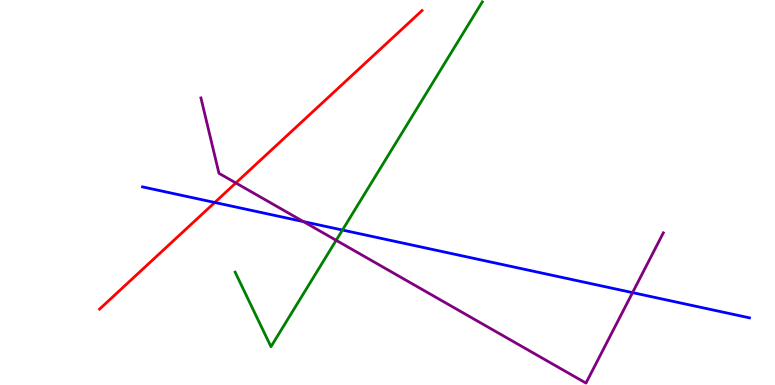[{'lines': ['blue', 'red'], 'intersections': [{'x': 2.77, 'y': 4.74}]}, {'lines': ['green', 'red'], 'intersections': []}, {'lines': ['purple', 'red'], 'intersections': [{'x': 3.04, 'y': 5.25}]}, {'lines': ['blue', 'green'], 'intersections': [{'x': 4.42, 'y': 4.03}]}, {'lines': ['blue', 'purple'], 'intersections': [{'x': 3.92, 'y': 4.24}, {'x': 8.16, 'y': 2.4}]}, {'lines': ['green', 'purple'], 'intersections': [{'x': 4.34, 'y': 3.76}]}]